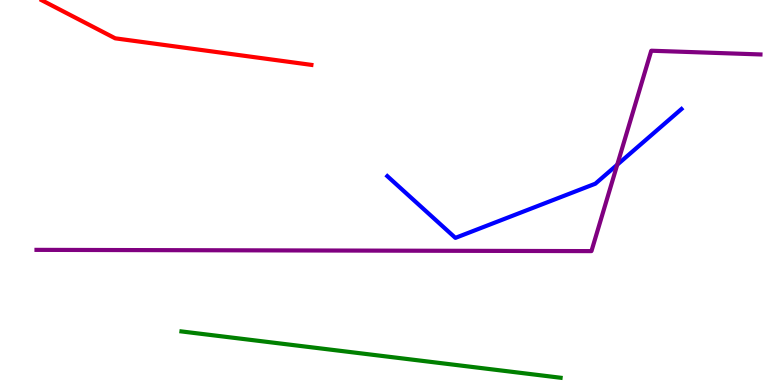[{'lines': ['blue', 'red'], 'intersections': []}, {'lines': ['green', 'red'], 'intersections': []}, {'lines': ['purple', 'red'], 'intersections': []}, {'lines': ['blue', 'green'], 'intersections': []}, {'lines': ['blue', 'purple'], 'intersections': [{'x': 7.96, 'y': 5.72}]}, {'lines': ['green', 'purple'], 'intersections': []}]